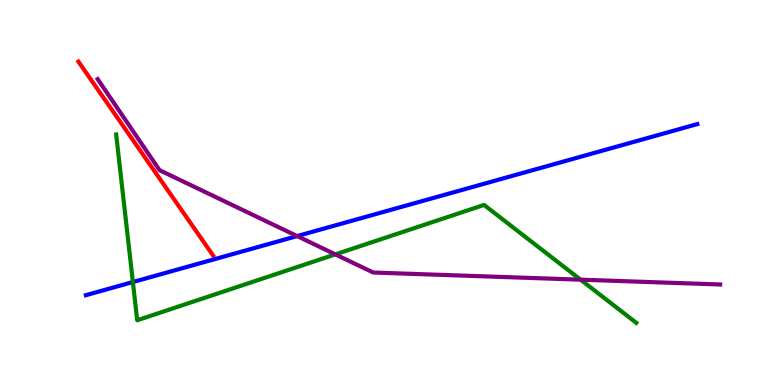[{'lines': ['blue', 'red'], 'intersections': []}, {'lines': ['green', 'red'], 'intersections': []}, {'lines': ['purple', 'red'], 'intersections': []}, {'lines': ['blue', 'green'], 'intersections': [{'x': 1.71, 'y': 2.67}]}, {'lines': ['blue', 'purple'], 'intersections': [{'x': 3.83, 'y': 3.87}]}, {'lines': ['green', 'purple'], 'intersections': [{'x': 4.33, 'y': 3.39}, {'x': 7.49, 'y': 2.74}]}]